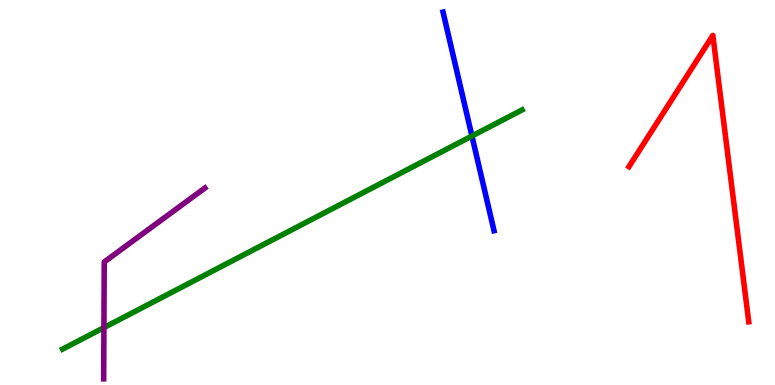[{'lines': ['blue', 'red'], 'intersections': []}, {'lines': ['green', 'red'], 'intersections': []}, {'lines': ['purple', 'red'], 'intersections': []}, {'lines': ['blue', 'green'], 'intersections': [{'x': 6.09, 'y': 6.47}]}, {'lines': ['blue', 'purple'], 'intersections': []}, {'lines': ['green', 'purple'], 'intersections': [{'x': 1.34, 'y': 1.49}]}]